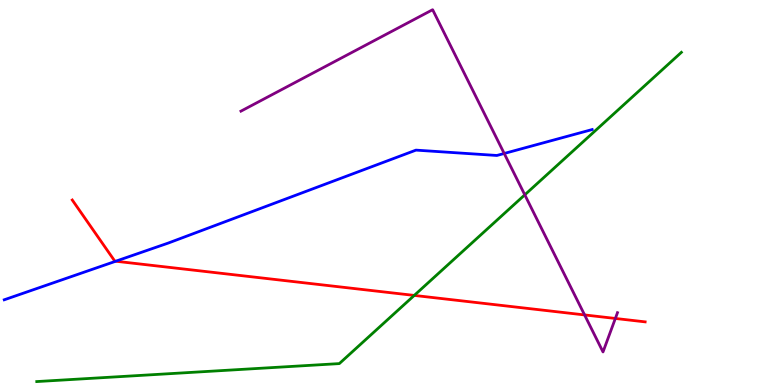[{'lines': ['blue', 'red'], 'intersections': [{'x': 1.49, 'y': 3.21}]}, {'lines': ['green', 'red'], 'intersections': [{'x': 5.35, 'y': 2.33}]}, {'lines': ['purple', 'red'], 'intersections': [{'x': 7.54, 'y': 1.82}, {'x': 7.94, 'y': 1.73}]}, {'lines': ['blue', 'green'], 'intersections': []}, {'lines': ['blue', 'purple'], 'intersections': [{'x': 6.51, 'y': 6.01}]}, {'lines': ['green', 'purple'], 'intersections': [{'x': 6.77, 'y': 4.94}]}]